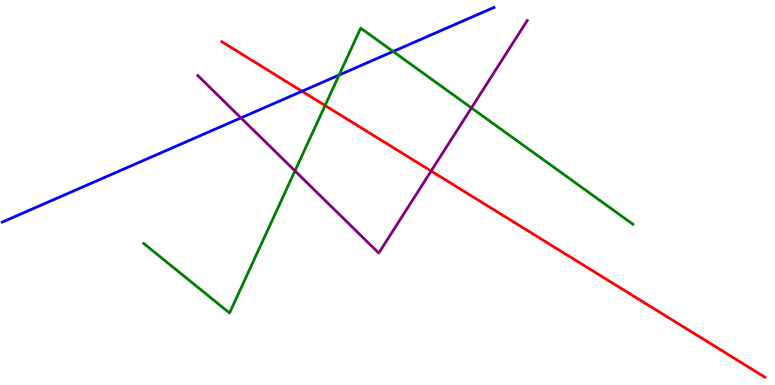[{'lines': ['blue', 'red'], 'intersections': [{'x': 3.9, 'y': 7.63}]}, {'lines': ['green', 'red'], 'intersections': [{'x': 4.19, 'y': 7.26}]}, {'lines': ['purple', 'red'], 'intersections': [{'x': 5.56, 'y': 5.56}]}, {'lines': ['blue', 'green'], 'intersections': [{'x': 4.38, 'y': 8.05}, {'x': 5.07, 'y': 8.66}]}, {'lines': ['blue', 'purple'], 'intersections': [{'x': 3.11, 'y': 6.94}]}, {'lines': ['green', 'purple'], 'intersections': [{'x': 3.81, 'y': 5.56}, {'x': 6.08, 'y': 7.2}]}]